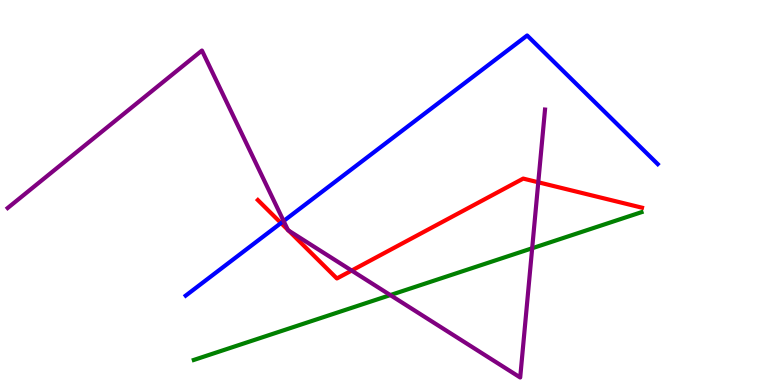[{'lines': ['blue', 'red'], 'intersections': [{'x': 3.63, 'y': 4.21}]}, {'lines': ['green', 'red'], 'intersections': []}, {'lines': ['purple', 'red'], 'intersections': [{'x': 3.71, 'y': 4.03}, {'x': 3.72, 'y': 4.01}, {'x': 4.54, 'y': 2.97}, {'x': 6.95, 'y': 5.27}]}, {'lines': ['blue', 'green'], 'intersections': []}, {'lines': ['blue', 'purple'], 'intersections': [{'x': 3.66, 'y': 4.26}]}, {'lines': ['green', 'purple'], 'intersections': [{'x': 5.04, 'y': 2.34}, {'x': 6.87, 'y': 3.55}]}]